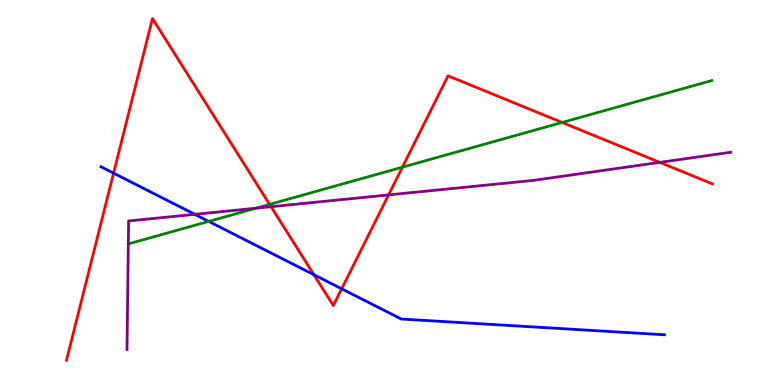[{'lines': ['blue', 'red'], 'intersections': [{'x': 1.47, 'y': 5.5}, {'x': 4.05, 'y': 2.86}, {'x': 4.41, 'y': 2.5}]}, {'lines': ['green', 'red'], 'intersections': [{'x': 3.48, 'y': 4.69}, {'x': 5.19, 'y': 5.66}, {'x': 7.25, 'y': 6.82}]}, {'lines': ['purple', 'red'], 'intersections': [{'x': 3.5, 'y': 4.63}, {'x': 5.01, 'y': 4.94}, {'x': 8.51, 'y': 5.78}]}, {'lines': ['blue', 'green'], 'intersections': [{'x': 2.69, 'y': 4.25}]}, {'lines': ['blue', 'purple'], 'intersections': [{'x': 2.51, 'y': 4.43}]}, {'lines': ['green', 'purple'], 'intersections': [{'x': 1.66, 'y': 3.66}, {'x': 3.3, 'y': 4.59}]}]